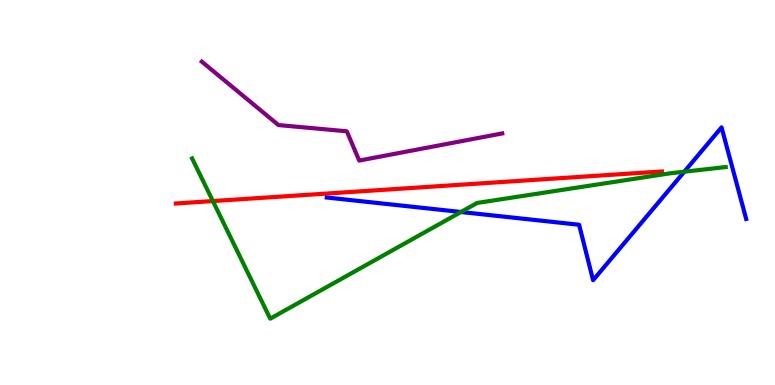[{'lines': ['blue', 'red'], 'intersections': []}, {'lines': ['green', 'red'], 'intersections': [{'x': 2.75, 'y': 4.78}]}, {'lines': ['purple', 'red'], 'intersections': []}, {'lines': ['blue', 'green'], 'intersections': [{'x': 5.95, 'y': 4.49}, {'x': 8.83, 'y': 5.54}]}, {'lines': ['blue', 'purple'], 'intersections': []}, {'lines': ['green', 'purple'], 'intersections': []}]